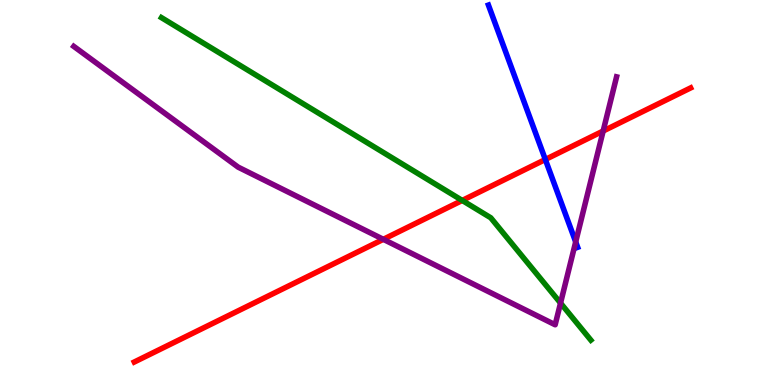[{'lines': ['blue', 'red'], 'intersections': [{'x': 7.04, 'y': 5.86}]}, {'lines': ['green', 'red'], 'intersections': [{'x': 5.96, 'y': 4.79}]}, {'lines': ['purple', 'red'], 'intersections': [{'x': 4.95, 'y': 3.78}, {'x': 7.78, 'y': 6.6}]}, {'lines': ['blue', 'green'], 'intersections': []}, {'lines': ['blue', 'purple'], 'intersections': [{'x': 7.43, 'y': 3.72}]}, {'lines': ['green', 'purple'], 'intersections': [{'x': 7.23, 'y': 2.13}]}]